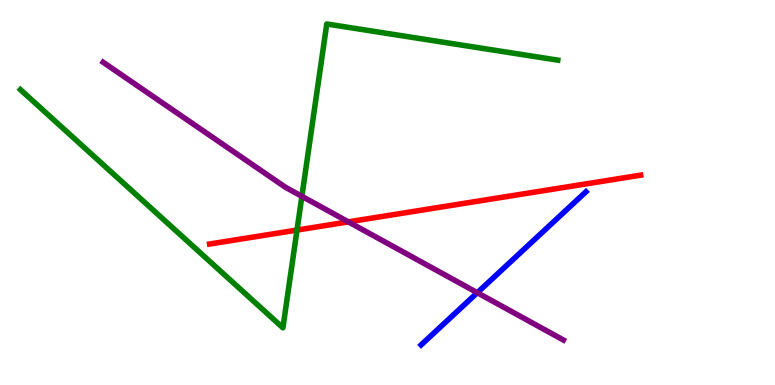[{'lines': ['blue', 'red'], 'intersections': []}, {'lines': ['green', 'red'], 'intersections': [{'x': 3.83, 'y': 4.02}]}, {'lines': ['purple', 'red'], 'intersections': [{'x': 4.5, 'y': 4.24}]}, {'lines': ['blue', 'green'], 'intersections': []}, {'lines': ['blue', 'purple'], 'intersections': [{'x': 6.16, 'y': 2.4}]}, {'lines': ['green', 'purple'], 'intersections': [{'x': 3.9, 'y': 4.9}]}]